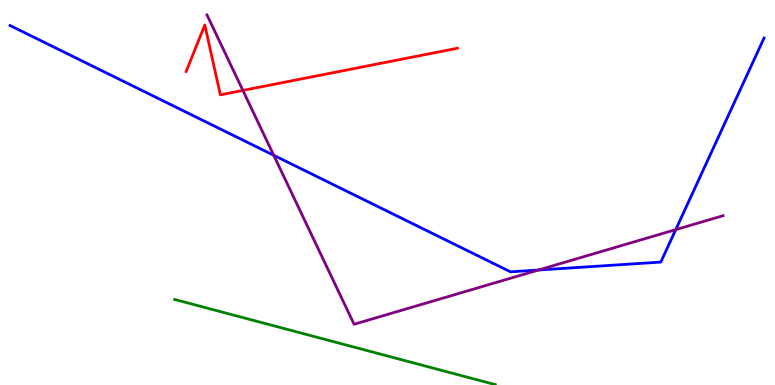[{'lines': ['blue', 'red'], 'intersections': []}, {'lines': ['green', 'red'], 'intersections': []}, {'lines': ['purple', 'red'], 'intersections': [{'x': 3.13, 'y': 7.65}]}, {'lines': ['blue', 'green'], 'intersections': []}, {'lines': ['blue', 'purple'], 'intersections': [{'x': 3.53, 'y': 5.97}, {'x': 6.95, 'y': 2.99}, {'x': 8.72, 'y': 4.04}]}, {'lines': ['green', 'purple'], 'intersections': []}]